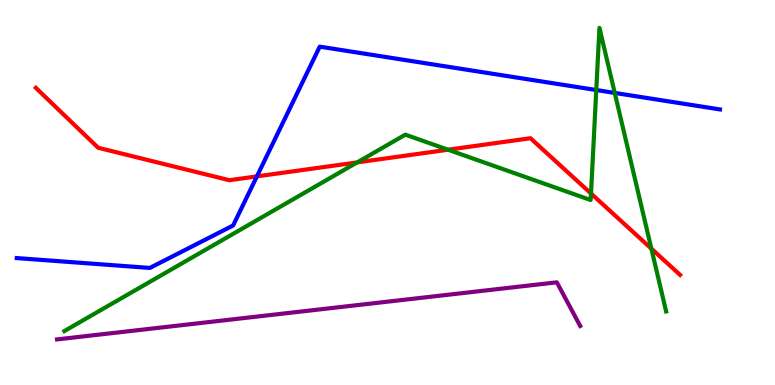[{'lines': ['blue', 'red'], 'intersections': [{'x': 3.31, 'y': 5.42}]}, {'lines': ['green', 'red'], 'intersections': [{'x': 4.61, 'y': 5.78}, {'x': 5.78, 'y': 6.11}, {'x': 7.63, 'y': 4.97}, {'x': 8.4, 'y': 3.54}]}, {'lines': ['purple', 'red'], 'intersections': []}, {'lines': ['blue', 'green'], 'intersections': [{'x': 7.69, 'y': 7.66}, {'x': 7.93, 'y': 7.59}]}, {'lines': ['blue', 'purple'], 'intersections': []}, {'lines': ['green', 'purple'], 'intersections': []}]